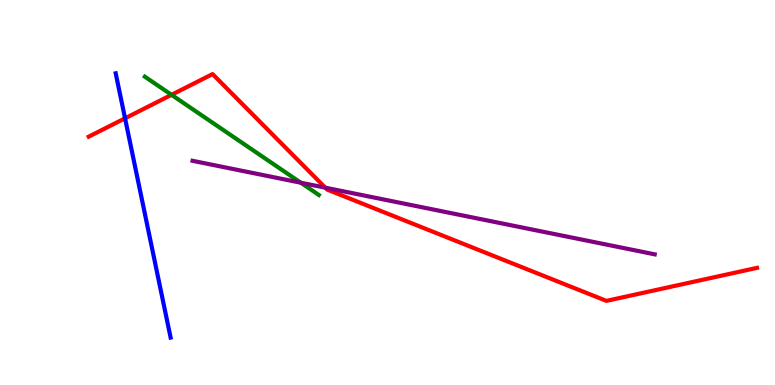[{'lines': ['blue', 'red'], 'intersections': [{'x': 1.61, 'y': 6.93}]}, {'lines': ['green', 'red'], 'intersections': [{'x': 2.21, 'y': 7.54}]}, {'lines': ['purple', 'red'], 'intersections': [{'x': 4.2, 'y': 5.13}]}, {'lines': ['blue', 'green'], 'intersections': []}, {'lines': ['blue', 'purple'], 'intersections': []}, {'lines': ['green', 'purple'], 'intersections': [{'x': 3.88, 'y': 5.25}]}]